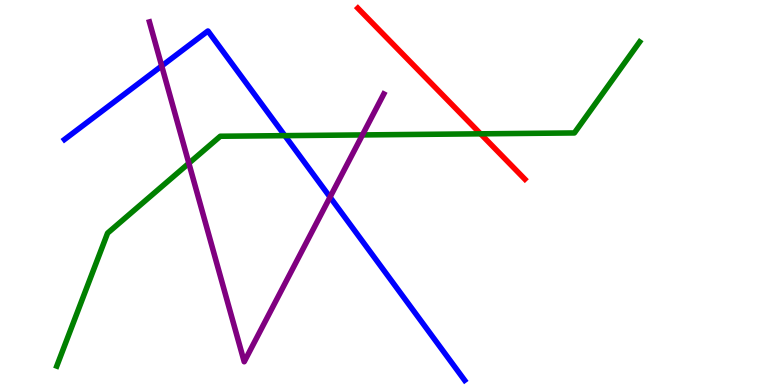[{'lines': ['blue', 'red'], 'intersections': []}, {'lines': ['green', 'red'], 'intersections': [{'x': 6.2, 'y': 6.52}]}, {'lines': ['purple', 'red'], 'intersections': []}, {'lines': ['blue', 'green'], 'intersections': [{'x': 3.68, 'y': 6.48}]}, {'lines': ['blue', 'purple'], 'intersections': [{'x': 2.09, 'y': 8.29}, {'x': 4.26, 'y': 4.88}]}, {'lines': ['green', 'purple'], 'intersections': [{'x': 2.44, 'y': 5.76}, {'x': 4.68, 'y': 6.5}]}]